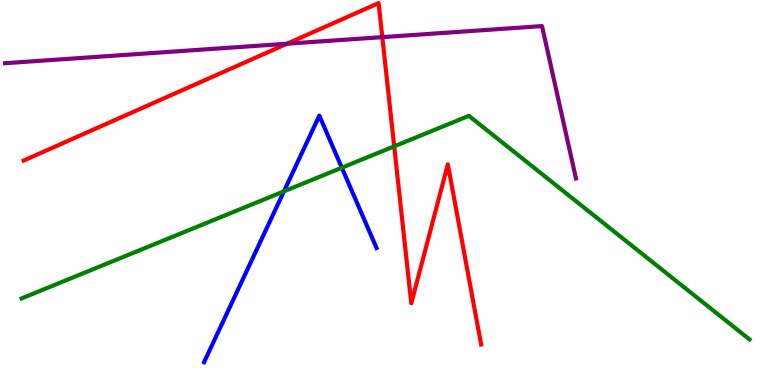[{'lines': ['blue', 'red'], 'intersections': []}, {'lines': ['green', 'red'], 'intersections': [{'x': 5.09, 'y': 6.2}]}, {'lines': ['purple', 'red'], 'intersections': [{'x': 3.7, 'y': 8.86}, {'x': 4.93, 'y': 9.04}]}, {'lines': ['blue', 'green'], 'intersections': [{'x': 3.66, 'y': 5.03}, {'x': 4.41, 'y': 5.64}]}, {'lines': ['blue', 'purple'], 'intersections': []}, {'lines': ['green', 'purple'], 'intersections': []}]